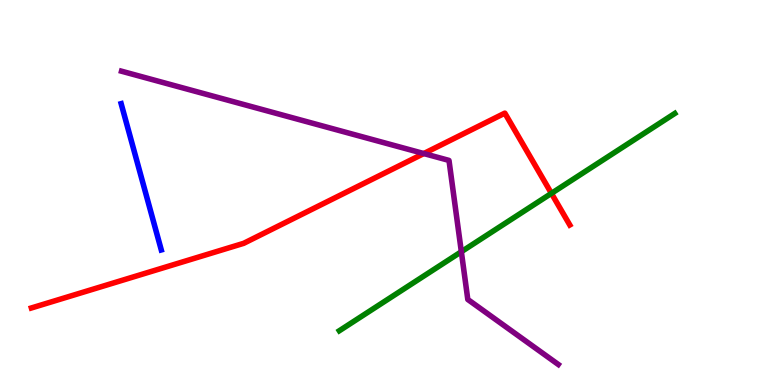[{'lines': ['blue', 'red'], 'intersections': []}, {'lines': ['green', 'red'], 'intersections': [{'x': 7.12, 'y': 4.98}]}, {'lines': ['purple', 'red'], 'intersections': [{'x': 5.47, 'y': 6.01}]}, {'lines': ['blue', 'green'], 'intersections': []}, {'lines': ['blue', 'purple'], 'intersections': []}, {'lines': ['green', 'purple'], 'intersections': [{'x': 5.95, 'y': 3.46}]}]